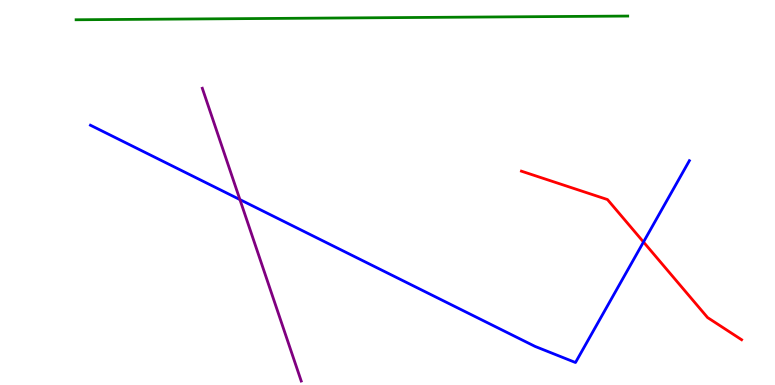[{'lines': ['blue', 'red'], 'intersections': [{'x': 8.3, 'y': 3.71}]}, {'lines': ['green', 'red'], 'intersections': []}, {'lines': ['purple', 'red'], 'intersections': []}, {'lines': ['blue', 'green'], 'intersections': []}, {'lines': ['blue', 'purple'], 'intersections': [{'x': 3.1, 'y': 4.82}]}, {'lines': ['green', 'purple'], 'intersections': []}]